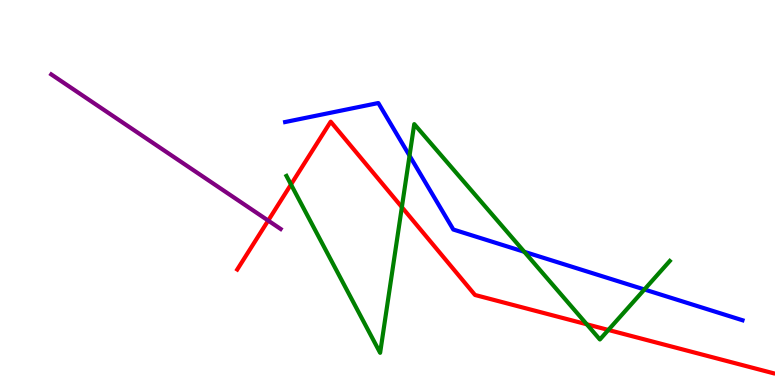[{'lines': ['blue', 'red'], 'intersections': []}, {'lines': ['green', 'red'], 'intersections': [{'x': 3.75, 'y': 5.21}, {'x': 5.19, 'y': 4.62}, {'x': 7.57, 'y': 1.58}, {'x': 7.85, 'y': 1.43}]}, {'lines': ['purple', 'red'], 'intersections': [{'x': 3.46, 'y': 4.27}]}, {'lines': ['blue', 'green'], 'intersections': [{'x': 5.28, 'y': 5.96}, {'x': 6.77, 'y': 3.46}, {'x': 8.32, 'y': 2.48}]}, {'lines': ['blue', 'purple'], 'intersections': []}, {'lines': ['green', 'purple'], 'intersections': []}]